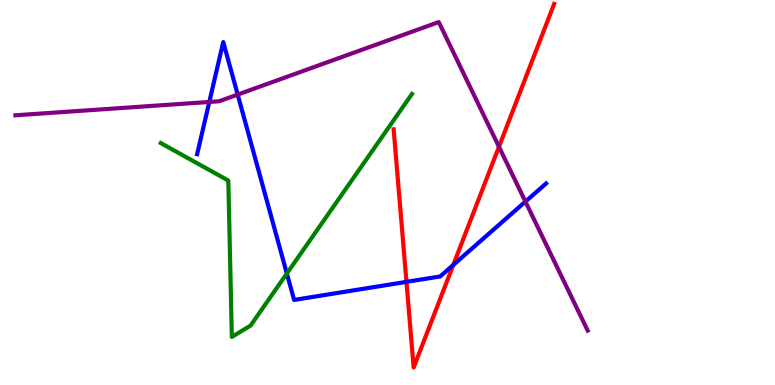[{'lines': ['blue', 'red'], 'intersections': [{'x': 5.24, 'y': 2.68}, {'x': 5.85, 'y': 3.12}]}, {'lines': ['green', 'red'], 'intersections': []}, {'lines': ['purple', 'red'], 'intersections': [{'x': 6.44, 'y': 6.19}]}, {'lines': ['blue', 'green'], 'intersections': [{'x': 3.7, 'y': 2.9}]}, {'lines': ['blue', 'purple'], 'intersections': [{'x': 2.7, 'y': 7.35}, {'x': 3.07, 'y': 7.54}, {'x': 6.78, 'y': 4.76}]}, {'lines': ['green', 'purple'], 'intersections': []}]